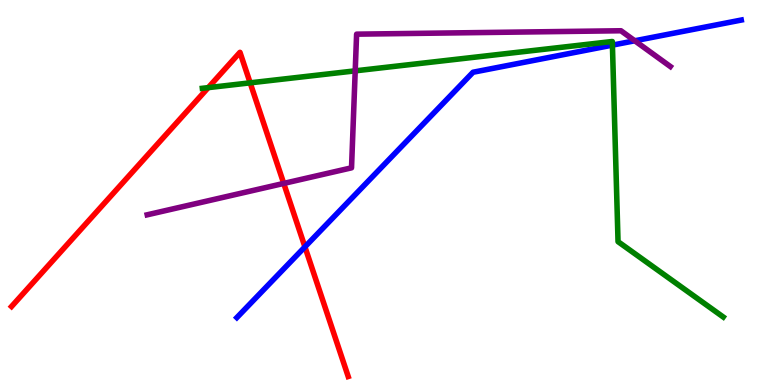[{'lines': ['blue', 'red'], 'intersections': [{'x': 3.93, 'y': 3.59}]}, {'lines': ['green', 'red'], 'intersections': [{'x': 2.69, 'y': 7.72}, {'x': 3.23, 'y': 7.85}]}, {'lines': ['purple', 'red'], 'intersections': [{'x': 3.66, 'y': 5.24}]}, {'lines': ['blue', 'green'], 'intersections': [{'x': 7.9, 'y': 8.83}]}, {'lines': ['blue', 'purple'], 'intersections': [{'x': 8.19, 'y': 8.94}]}, {'lines': ['green', 'purple'], 'intersections': [{'x': 4.58, 'y': 8.16}]}]